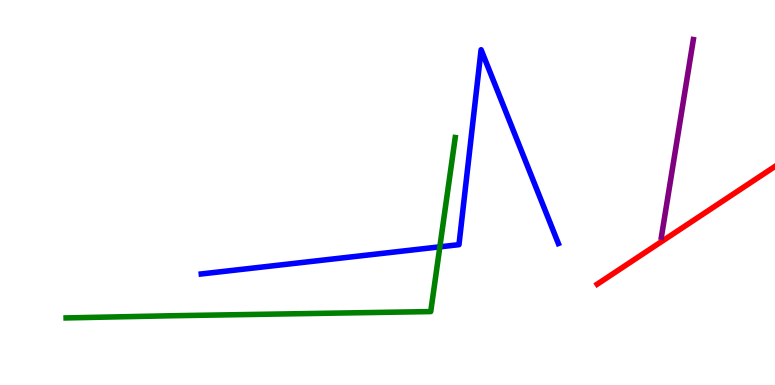[{'lines': ['blue', 'red'], 'intersections': []}, {'lines': ['green', 'red'], 'intersections': []}, {'lines': ['purple', 'red'], 'intersections': []}, {'lines': ['blue', 'green'], 'intersections': [{'x': 5.68, 'y': 3.59}]}, {'lines': ['blue', 'purple'], 'intersections': []}, {'lines': ['green', 'purple'], 'intersections': []}]